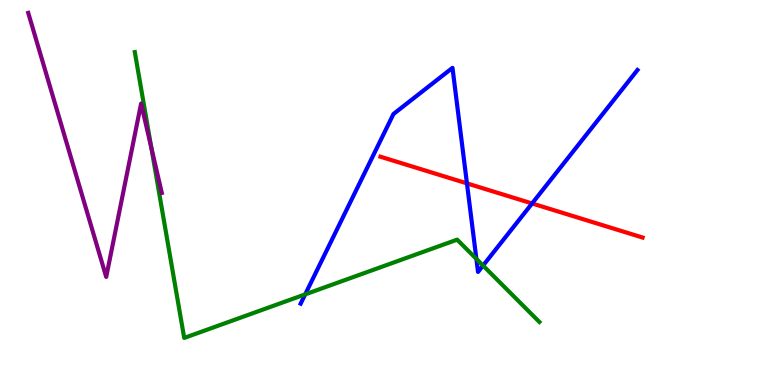[{'lines': ['blue', 'red'], 'intersections': [{'x': 6.03, 'y': 5.24}, {'x': 6.87, 'y': 4.72}]}, {'lines': ['green', 'red'], 'intersections': []}, {'lines': ['purple', 'red'], 'intersections': []}, {'lines': ['blue', 'green'], 'intersections': [{'x': 3.94, 'y': 2.35}, {'x': 6.15, 'y': 3.28}, {'x': 6.23, 'y': 3.1}]}, {'lines': ['blue', 'purple'], 'intersections': []}, {'lines': ['green', 'purple'], 'intersections': [{'x': 1.95, 'y': 6.16}]}]